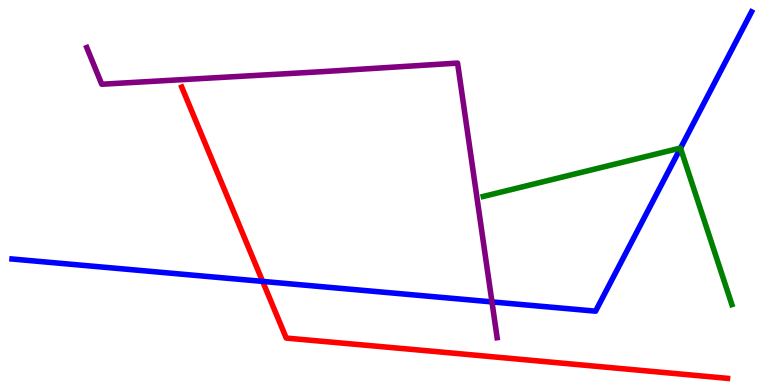[{'lines': ['blue', 'red'], 'intersections': [{'x': 3.39, 'y': 2.69}]}, {'lines': ['green', 'red'], 'intersections': []}, {'lines': ['purple', 'red'], 'intersections': []}, {'lines': ['blue', 'green'], 'intersections': [{'x': 8.78, 'y': 6.15}]}, {'lines': ['blue', 'purple'], 'intersections': [{'x': 6.35, 'y': 2.16}]}, {'lines': ['green', 'purple'], 'intersections': []}]